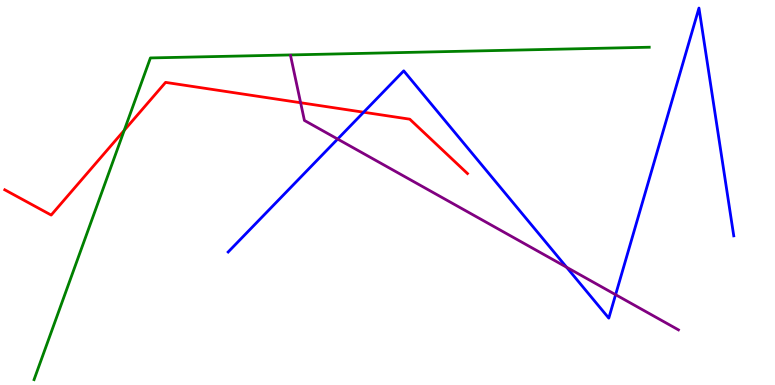[{'lines': ['blue', 'red'], 'intersections': [{'x': 4.69, 'y': 7.08}]}, {'lines': ['green', 'red'], 'intersections': [{'x': 1.6, 'y': 6.61}]}, {'lines': ['purple', 'red'], 'intersections': [{'x': 3.88, 'y': 7.33}]}, {'lines': ['blue', 'green'], 'intersections': []}, {'lines': ['blue', 'purple'], 'intersections': [{'x': 4.36, 'y': 6.39}, {'x': 7.31, 'y': 3.06}, {'x': 7.94, 'y': 2.35}]}, {'lines': ['green', 'purple'], 'intersections': []}]